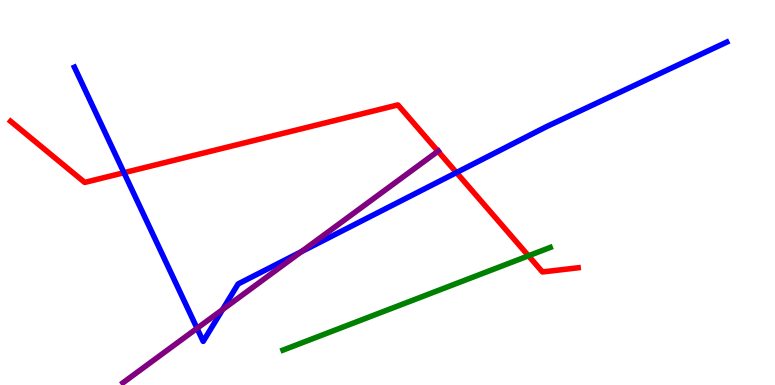[{'lines': ['blue', 'red'], 'intersections': [{'x': 1.6, 'y': 5.51}, {'x': 5.89, 'y': 5.52}]}, {'lines': ['green', 'red'], 'intersections': [{'x': 6.82, 'y': 3.36}]}, {'lines': ['purple', 'red'], 'intersections': [{'x': 5.65, 'y': 6.07}]}, {'lines': ['blue', 'green'], 'intersections': []}, {'lines': ['blue', 'purple'], 'intersections': [{'x': 2.54, 'y': 1.47}, {'x': 2.87, 'y': 1.96}, {'x': 3.89, 'y': 3.46}]}, {'lines': ['green', 'purple'], 'intersections': []}]